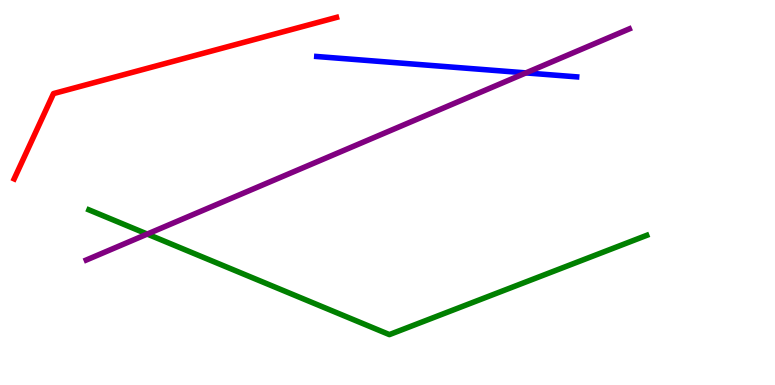[{'lines': ['blue', 'red'], 'intersections': []}, {'lines': ['green', 'red'], 'intersections': []}, {'lines': ['purple', 'red'], 'intersections': []}, {'lines': ['blue', 'green'], 'intersections': []}, {'lines': ['blue', 'purple'], 'intersections': [{'x': 6.79, 'y': 8.11}]}, {'lines': ['green', 'purple'], 'intersections': [{'x': 1.9, 'y': 3.92}]}]